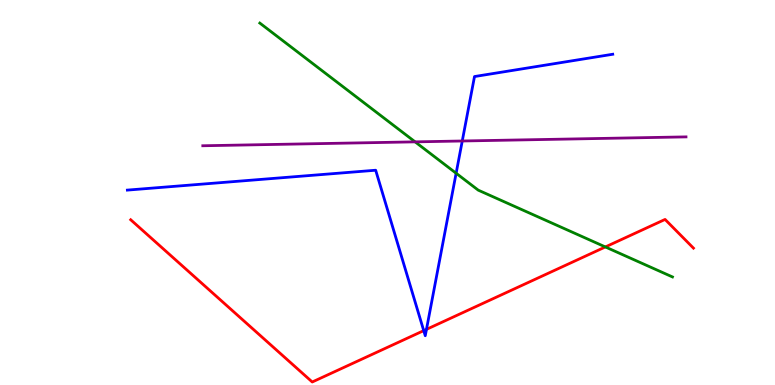[{'lines': ['blue', 'red'], 'intersections': [{'x': 5.47, 'y': 1.41}, {'x': 5.5, 'y': 1.45}]}, {'lines': ['green', 'red'], 'intersections': [{'x': 7.81, 'y': 3.59}]}, {'lines': ['purple', 'red'], 'intersections': []}, {'lines': ['blue', 'green'], 'intersections': [{'x': 5.89, 'y': 5.5}]}, {'lines': ['blue', 'purple'], 'intersections': [{'x': 5.96, 'y': 6.34}]}, {'lines': ['green', 'purple'], 'intersections': [{'x': 5.36, 'y': 6.32}]}]